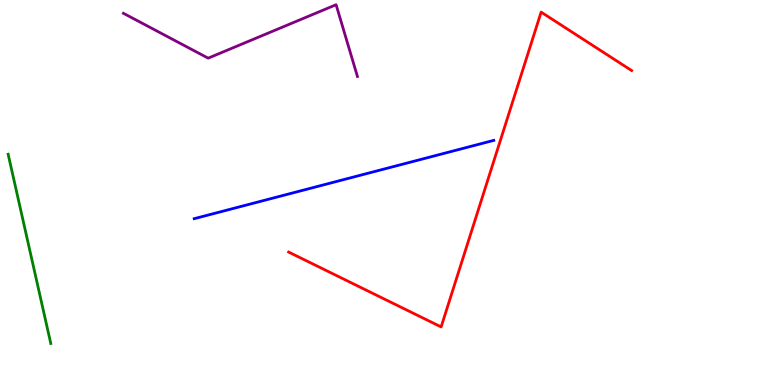[{'lines': ['blue', 'red'], 'intersections': []}, {'lines': ['green', 'red'], 'intersections': []}, {'lines': ['purple', 'red'], 'intersections': []}, {'lines': ['blue', 'green'], 'intersections': []}, {'lines': ['blue', 'purple'], 'intersections': []}, {'lines': ['green', 'purple'], 'intersections': []}]